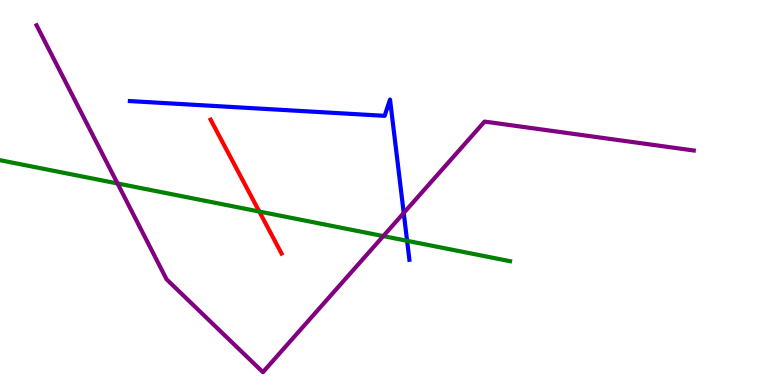[{'lines': ['blue', 'red'], 'intersections': []}, {'lines': ['green', 'red'], 'intersections': [{'x': 3.35, 'y': 4.51}]}, {'lines': ['purple', 'red'], 'intersections': []}, {'lines': ['blue', 'green'], 'intersections': [{'x': 5.25, 'y': 3.75}]}, {'lines': ['blue', 'purple'], 'intersections': [{'x': 5.21, 'y': 4.47}]}, {'lines': ['green', 'purple'], 'intersections': [{'x': 1.52, 'y': 5.23}, {'x': 4.95, 'y': 3.87}]}]